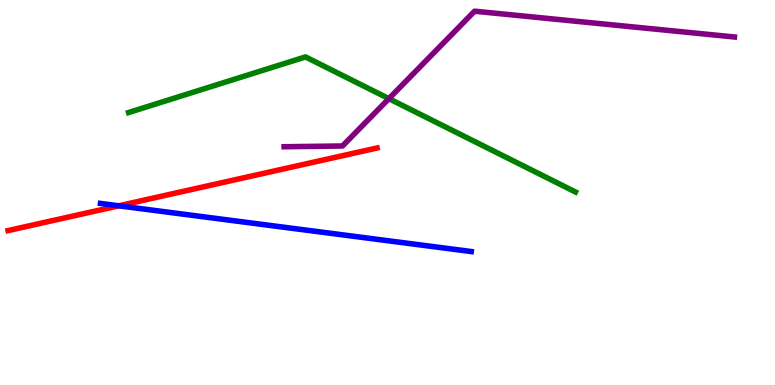[{'lines': ['blue', 'red'], 'intersections': [{'x': 1.53, 'y': 4.65}]}, {'lines': ['green', 'red'], 'intersections': []}, {'lines': ['purple', 'red'], 'intersections': []}, {'lines': ['blue', 'green'], 'intersections': []}, {'lines': ['blue', 'purple'], 'intersections': []}, {'lines': ['green', 'purple'], 'intersections': [{'x': 5.02, 'y': 7.44}]}]